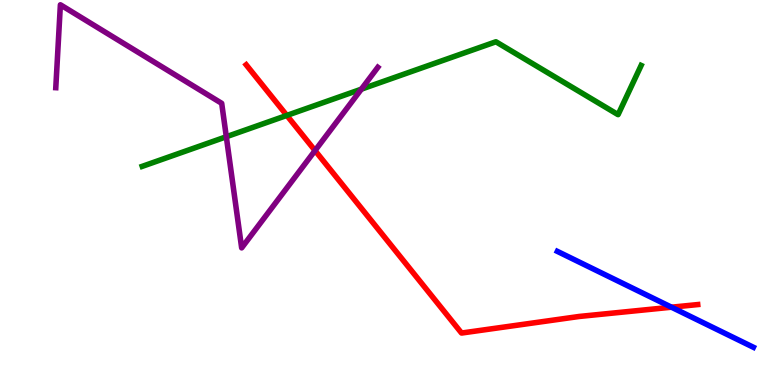[{'lines': ['blue', 'red'], 'intersections': [{'x': 8.66, 'y': 2.02}]}, {'lines': ['green', 'red'], 'intersections': [{'x': 3.7, 'y': 7.0}]}, {'lines': ['purple', 'red'], 'intersections': [{'x': 4.07, 'y': 6.09}]}, {'lines': ['blue', 'green'], 'intersections': []}, {'lines': ['blue', 'purple'], 'intersections': []}, {'lines': ['green', 'purple'], 'intersections': [{'x': 2.92, 'y': 6.45}, {'x': 4.66, 'y': 7.68}]}]